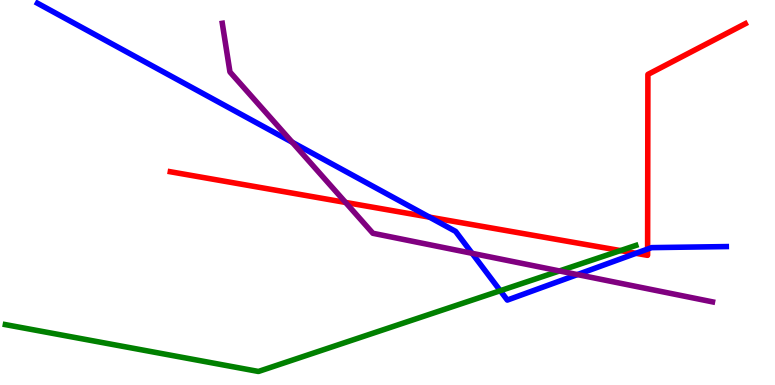[{'lines': ['blue', 'red'], 'intersections': [{'x': 5.54, 'y': 4.36}, {'x': 8.21, 'y': 3.42}, {'x': 8.36, 'y': 3.53}]}, {'lines': ['green', 'red'], 'intersections': [{'x': 8.01, 'y': 3.49}]}, {'lines': ['purple', 'red'], 'intersections': [{'x': 4.46, 'y': 4.74}]}, {'lines': ['blue', 'green'], 'intersections': [{'x': 6.46, 'y': 2.45}]}, {'lines': ['blue', 'purple'], 'intersections': [{'x': 3.77, 'y': 6.31}, {'x': 6.09, 'y': 3.42}, {'x': 7.45, 'y': 2.87}]}, {'lines': ['green', 'purple'], 'intersections': [{'x': 7.22, 'y': 2.96}]}]